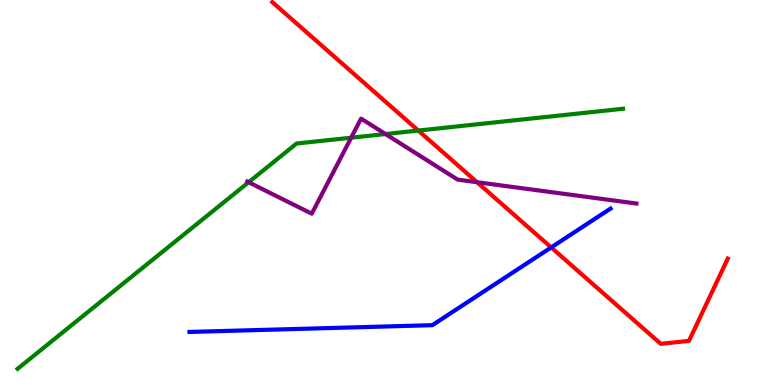[{'lines': ['blue', 'red'], 'intersections': [{'x': 7.11, 'y': 3.57}]}, {'lines': ['green', 'red'], 'intersections': [{'x': 5.4, 'y': 6.61}]}, {'lines': ['purple', 'red'], 'intersections': [{'x': 6.16, 'y': 5.27}]}, {'lines': ['blue', 'green'], 'intersections': []}, {'lines': ['blue', 'purple'], 'intersections': []}, {'lines': ['green', 'purple'], 'intersections': [{'x': 3.21, 'y': 5.27}, {'x': 4.53, 'y': 6.42}, {'x': 4.97, 'y': 6.52}]}]